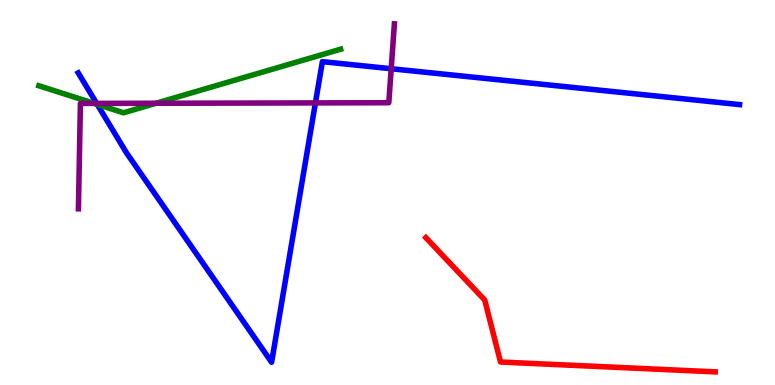[{'lines': ['blue', 'red'], 'intersections': []}, {'lines': ['green', 'red'], 'intersections': []}, {'lines': ['purple', 'red'], 'intersections': []}, {'lines': ['blue', 'green'], 'intersections': [{'x': 1.25, 'y': 7.29}]}, {'lines': ['blue', 'purple'], 'intersections': [{'x': 1.25, 'y': 7.31}, {'x': 4.07, 'y': 7.33}, {'x': 5.05, 'y': 8.21}]}, {'lines': ['green', 'purple'], 'intersections': [{'x': 1.21, 'y': 7.31}, {'x': 2.01, 'y': 7.32}]}]